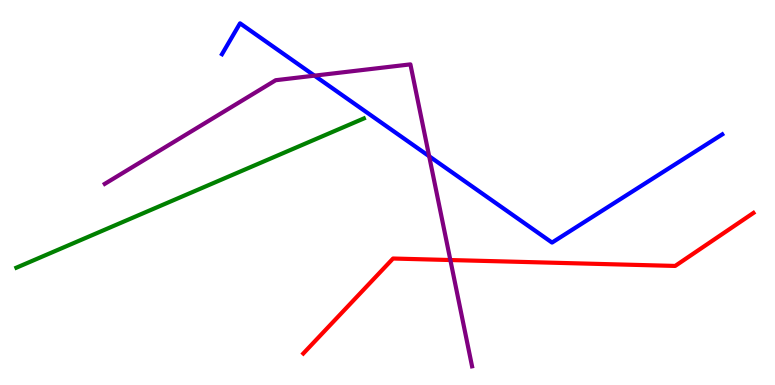[{'lines': ['blue', 'red'], 'intersections': []}, {'lines': ['green', 'red'], 'intersections': []}, {'lines': ['purple', 'red'], 'intersections': [{'x': 5.81, 'y': 3.25}]}, {'lines': ['blue', 'green'], 'intersections': []}, {'lines': ['blue', 'purple'], 'intersections': [{'x': 4.06, 'y': 8.04}, {'x': 5.54, 'y': 5.94}]}, {'lines': ['green', 'purple'], 'intersections': []}]